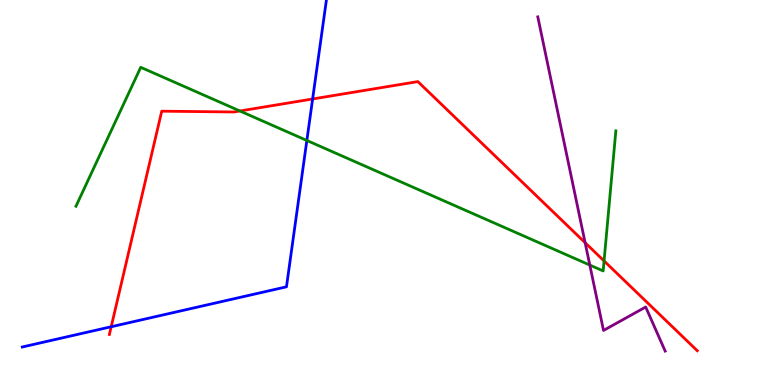[{'lines': ['blue', 'red'], 'intersections': [{'x': 1.43, 'y': 1.51}, {'x': 4.03, 'y': 7.43}]}, {'lines': ['green', 'red'], 'intersections': [{'x': 3.1, 'y': 7.12}, {'x': 7.79, 'y': 3.22}]}, {'lines': ['purple', 'red'], 'intersections': [{'x': 7.55, 'y': 3.7}]}, {'lines': ['blue', 'green'], 'intersections': [{'x': 3.96, 'y': 6.35}]}, {'lines': ['blue', 'purple'], 'intersections': []}, {'lines': ['green', 'purple'], 'intersections': [{'x': 7.61, 'y': 3.12}]}]